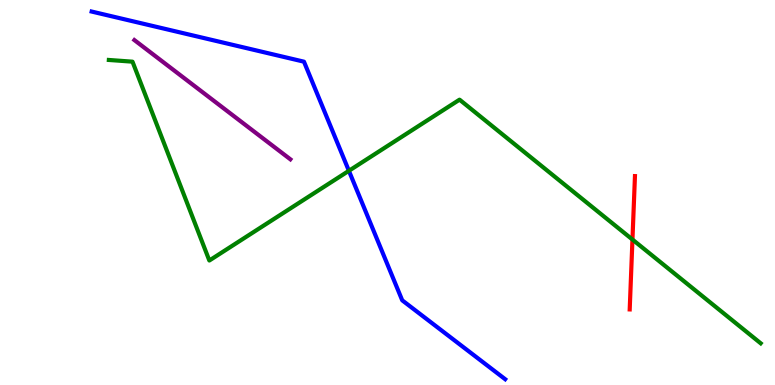[{'lines': ['blue', 'red'], 'intersections': []}, {'lines': ['green', 'red'], 'intersections': [{'x': 8.16, 'y': 3.78}]}, {'lines': ['purple', 'red'], 'intersections': []}, {'lines': ['blue', 'green'], 'intersections': [{'x': 4.5, 'y': 5.56}]}, {'lines': ['blue', 'purple'], 'intersections': []}, {'lines': ['green', 'purple'], 'intersections': []}]